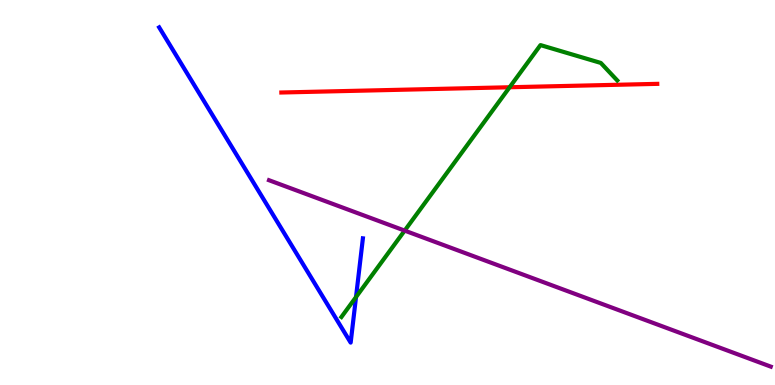[{'lines': ['blue', 'red'], 'intersections': []}, {'lines': ['green', 'red'], 'intersections': [{'x': 6.58, 'y': 7.73}]}, {'lines': ['purple', 'red'], 'intersections': []}, {'lines': ['blue', 'green'], 'intersections': [{'x': 4.59, 'y': 2.28}]}, {'lines': ['blue', 'purple'], 'intersections': []}, {'lines': ['green', 'purple'], 'intersections': [{'x': 5.22, 'y': 4.01}]}]